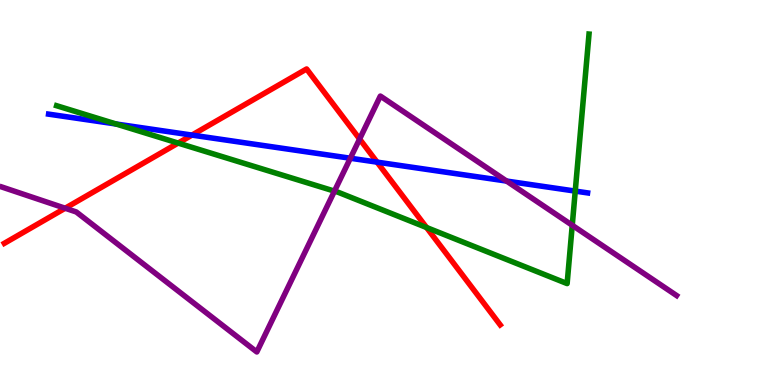[{'lines': ['blue', 'red'], 'intersections': [{'x': 2.48, 'y': 6.49}, {'x': 4.87, 'y': 5.79}]}, {'lines': ['green', 'red'], 'intersections': [{'x': 2.3, 'y': 6.28}, {'x': 5.5, 'y': 4.09}]}, {'lines': ['purple', 'red'], 'intersections': [{'x': 0.841, 'y': 4.59}, {'x': 4.64, 'y': 6.39}]}, {'lines': ['blue', 'green'], 'intersections': [{'x': 1.5, 'y': 6.78}, {'x': 7.42, 'y': 5.04}]}, {'lines': ['blue', 'purple'], 'intersections': [{'x': 4.52, 'y': 5.89}, {'x': 6.54, 'y': 5.3}]}, {'lines': ['green', 'purple'], 'intersections': [{'x': 4.32, 'y': 5.04}, {'x': 7.38, 'y': 4.15}]}]